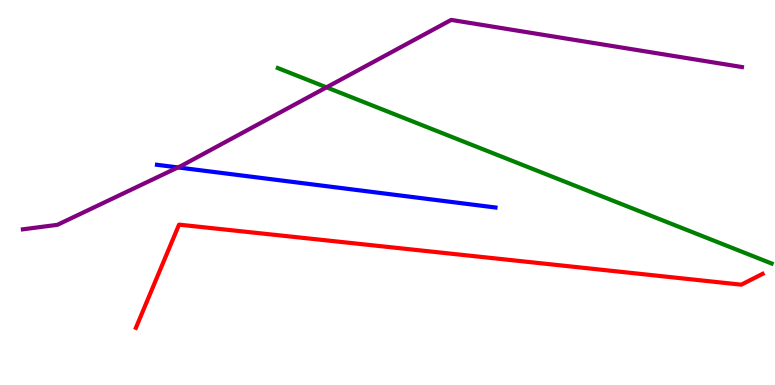[{'lines': ['blue', 'red'], 'intersections': []}, {'lines': ['green', 'red'], 'intersections': []}, {'lines': ['purple', 'red'], 'intersections': []}, {'lines': ['blue', 'green'], 'intersections': []}, {'lines': ['blue', 'purple'], 'intersections': [{'x': 2.3, 'y': 5.65}]}, {'lines': ['green', 'purple'], 'intersections': [{'x': 4.21, 'y': 7.73}]}]